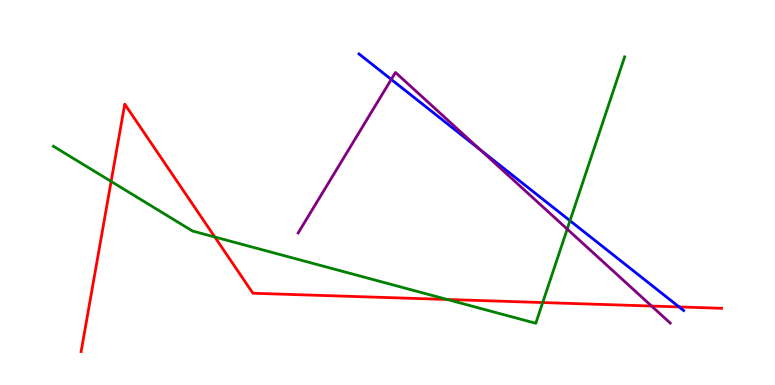[{'lines': ['blue', 'red'], 'intersections': [{'x': 8.76, 'y': 2.03}]}, {'lines': ['green', 'red'], 'intersections': [{'x': 1.43, 'y': 5.29}, {'x': 2.77, 'y': 3.84}, {'x': 5.77, 'y': 2.22}, {'x': 7.0, 'y': 2.14}]}, {'lines': ['purple', 'red'], 'intersections': [{'x': 8.41, 'y': 2.05}]}, {'lines': ['blue', 'green'], 'intersections': [{'x': 7.35, 'y': 4.27}]}, {'lines': ['blue', 'purple'], 'intersections': [{'x': 5.05, 'y': 7.94}, {'x': 6.2, 'y': 6.11}]}, {'lines': ['green', 'purple'], 'intersections': [{'x': 7.32, 'y': 4.05}]}]